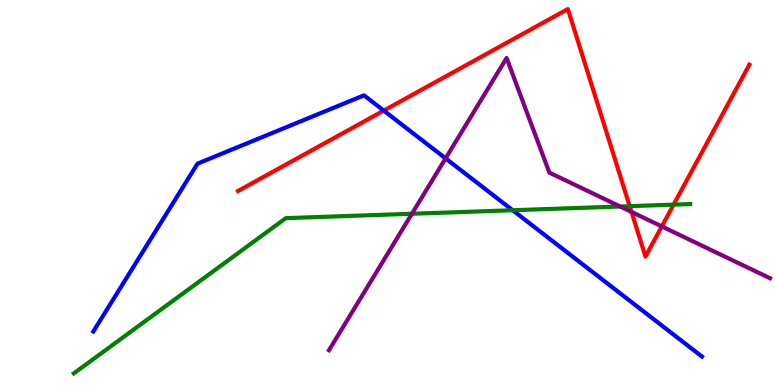[{'lines': ['blue', 'red'], 'intersections': [{'x': 4.95, 'y': 7.13}]}, {'lines': ['green', 'red'], 'intersections': [{'x': 8.12, 'y': 4.65}, {'x': 8.69, 'y': 4.68}]}, {'lines': ['purple', 'red'], 'intersections': [{'x': 8.15, 'y': 4.5}, {'x': 8.54, 'y': 4.12}]}, {'lines': ['blue', 'green'], 'intersections': [{'x': 6.62, 'y': 4.54}]}, {'lines': ['blue', 'purple'], 'intersections': [{'x': 5.75, 'y': 5.89}]}, {'lines': ['green', 'purple'], 'intersections': [{'x': 5.32, 'y': 4.45}, {'x': 8.0, 'y': 4.64}]}]